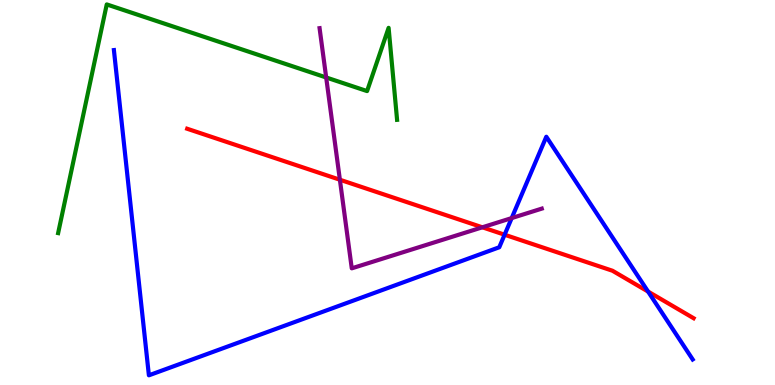[{'lines': ['blue', 'red'], 'intersections': [{'x': 6.51, 'y': 3.9}, {'x': 8.36, 'y': 2.43}]}, {'lines': ['green', 'red'], 'intersections': []}, {'lines': ['purple', 'red'], 'intersections': [{'x': 4.39, 'y': 5.33}, {'x': 6.22, 'y': 4.1}]}, {'lines': ['blue', 'green'], 'intersections': []}, {'lines': ['blue', 'purple'], 'intersections': [{'x': 6.6, 'y': 4.34}]}, {'lines': ['green', 'purple'], 'intersections': [{'x': 4.21, 'y': 7.99}]}]